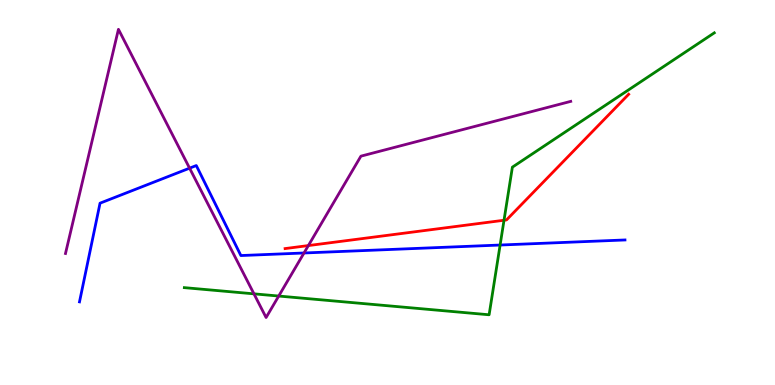[{'lines': ['blue', 'red'], 'intersections': []}, {'lines': ['green', 'red'], 'intersections': [{'x': 6.5, 'y': 4.28}]}, {'lines': ['purple', 'red'], 'intersections': [{'x': 3.98, 'y': 3.62}]}, {'lines': ['blue', 'green'], 'intersections': [{'x': 6.45, 'y': 3.64}]}, {'lines': ['blue', 'purple'], 'intersections': [{'x': 2.45, 'y': 5.63}, {'x': 3.92, 'y': 3.43}]}, {'lines': ['green', 'purple'], 'intersections': [{'x': 3.28, 'y': 2.37}, {'x': 3.6, 'y': 2.31}]}]